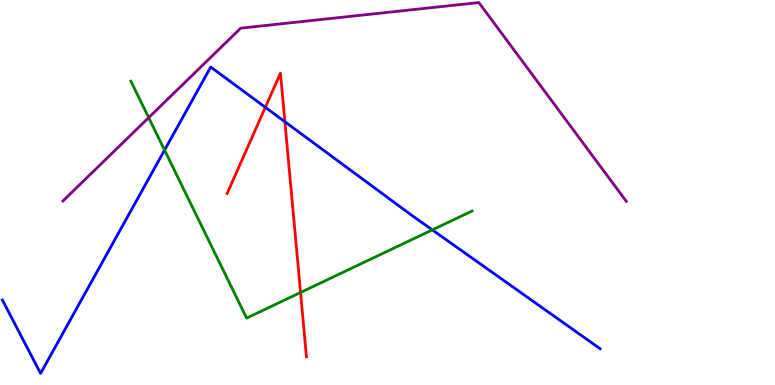[{'lines': ['blue', 'red'], 'intersections': [{'x': 3.42, 'y': 7.21}, {'x': 3.68, 'y': 6.84}]}, {'lines': ['green', 'red'], 'intersections': [{'x': 3.88, 'y': 2.4}]}, {'lines': ['purple', 'red'], 'intersections': []}, {'lines': ['blue', 'green'], 'intersections': [{'x': 2.12, 'y': 6.1}, {'x': 5.58, 'y': 4.03}]}, {'lines': ['blue', 'purple'], 'intersections': []}, {'lines': ['green', 'purple'], 'intersections': [{'x': 1.92, 'y': 6.94}]}]